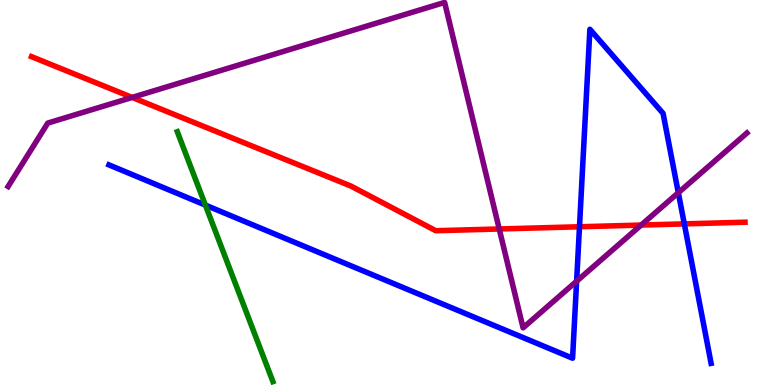[{'lines': ['blue', 'red'], 'intersections': [{'x': 7.48, 'y': 4.11}, {'x': 8.83, 'y': 4.18}]}, {'lines': ['green', 'red'], 'intersections': []}, {'lines': ['purple', 'red'], 'intersections': [{'x': 1.71, 'y': 7.47}, {'x': 6.44, 'y': 4.05}, {'x': 8.27, 'y': 4.15}]}, {'lines': ['blue', 'green'], 'intersections': [{'x': 2.65, 'y': 4.67}]}, {'lines': ['blue', 'purple'], 'intersections': [{'x': 7.44, 'y': 2.7}, {'x': 8.75, 'y': 4.99}]}, {'lines': ['green', 'purple'], 'intersections': []}]